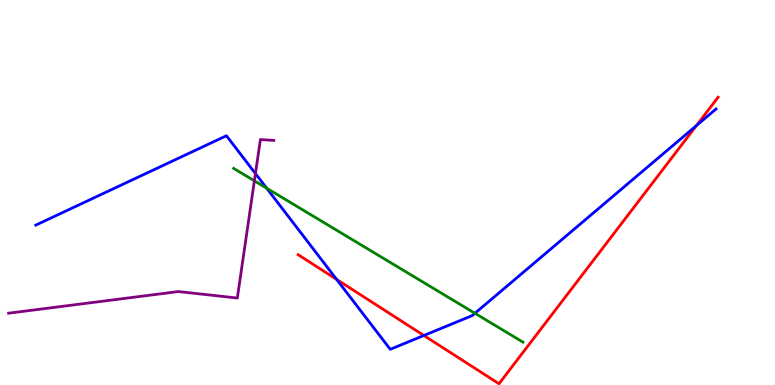[{'lines': ['blue', 'red'], 'intersections': [{'x': 4.34, 'y': 2.74}, {'x': 5.47, 'y': 1.29}, {'x': 8.99, 'y': 6.74}]}, {'lines': ['green', 'red'], 'intersections': []}, {'lines': ['purple', 'red'], 'intersections': []}, {'lines': ['blue', 'green'], 'intersections': [{'x': 3.44, 'y': 5.11}, {'x': 6.13, 'y': 1.86}]}, {'lines': ['blue', 'purple'], 'intersections': [{'x': 3.3, 'y': 5.49}]}, {'lines': ['green', 'purple'], 'intersections': [{'x': 3.28, 'y': 5.3}]}]